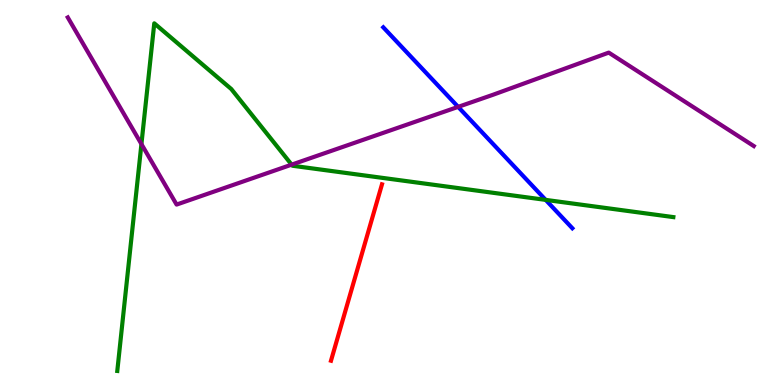[{'lines': ['blue', 'red'], 'intersections': []}, {'lines': ['green', 'red'], 'intersections': []}, {'lines': ['purple', 'red'], 'intersections': []}, {'lines': ['blue', 'green'], 'intersections': [{'x': 7.04, 'y': 4.81}]}, {'lines': ['blue', 'purple'], 'intersections': [{'x': 5.91, 'y': 7.22}]}, {'lines': ['green', 'purple'], 'intersections': [{'x': 1.82, 'y': 6.26}, {'x': 3.76, 'y': 5.72}]}]